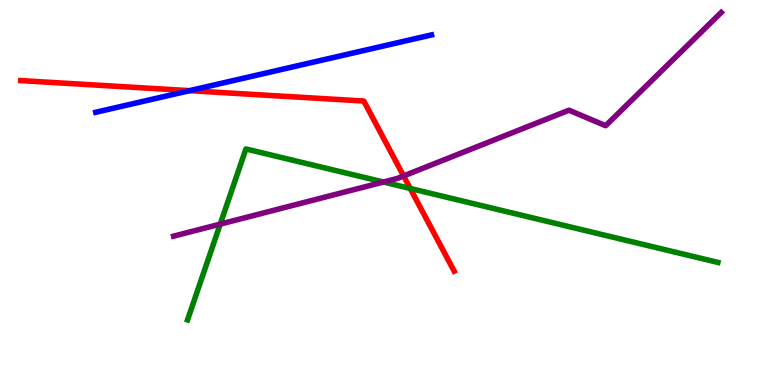[{'lines': ['blue', 'red'], 'intersections': [{'x': 2.45, 'y': 7.65}]}, {'lines': ['green', 'red'], 'intersections': [{'x': 5.29, 'y': 5.1}]}, {'lines': ['purple', 'red'], 'intersections': [{'x': 5.21, 'y': 5.43}]}, {'lines': ['blue', 'green'], 'intersections': []}, {'lines': ['blue', 'purple'], 'intersections': []}, {'lines': ['green', 'purple'], 'intersections': [{'x': 2.84, 'y': 4.18}, {'x': 4.95, 'y': 5.27}]}]